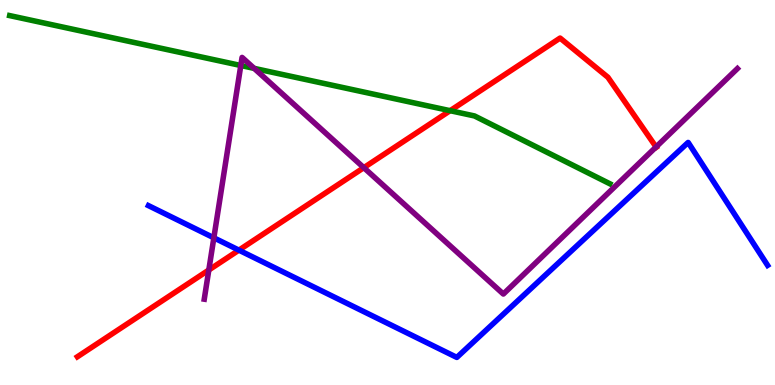[{'lines': ['blue', 'red'], 'intersections': [{'x': 3.08, 'y': 3.5}]}, {'lines': ['green', 'red'], 'intersections': [{'x': 5.81, 'y': 7.13}]}, {'lines': ['purple', 'red'], 'intersections': [{'x': 2.69, 'y': 2.99}, {'x': 4.69, 'y': 5.64}, {'x': 8.47, 'y': 6.18}]}, {'lines': ['blue', 'green'], 'intersections': []}, {'lines': ['blue', 'purple'], 'intersections': [{'x': 2.76, 'y': 3.82}]}, {'lines': ['green', 'purple'], 'intersections': [{'x': 3.11, 'y': 8.3}, {'x': 3.28, 'y': 8.22}]}]